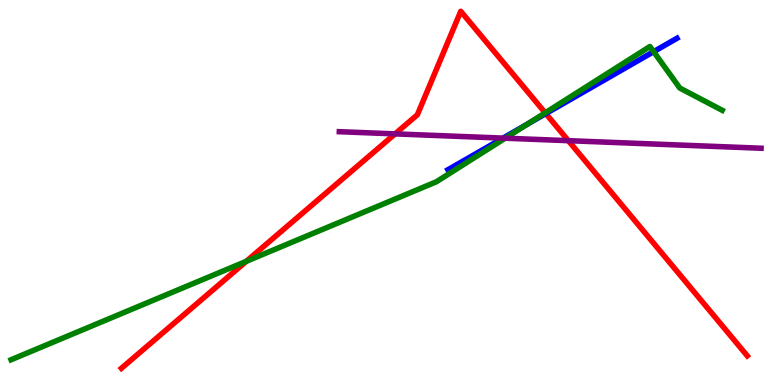[{'lines': ['blue', 'red'], 'intersections': [{'x': 7.04, 'y': 7.05}]}, {'lines': ['green', 'red'], 'intersections': [{'x': 3.18, 'y': 3.21}, {'x': 7.03, 'y': 7.07}]}, {'lines': ['purple', 'red'], 'intersections': [{'x': 5.1, 'y': 6.52}, {'x': 7.33, 'y': 6.35}]}, {'lines': ['blue', 'green'], 'intersections': [{'x': 6.8, 'y': 6.77}, {'x': 8.43, 'y': 8.66}]}, {'lines': ['blue', 'purple'], 'intersections': [{'x': 6.49, 'y': 6.41}]}, {'lines': ['green', 'purple'], 'intersections': [{'x': 6.52, 'y': 6.41}]}]